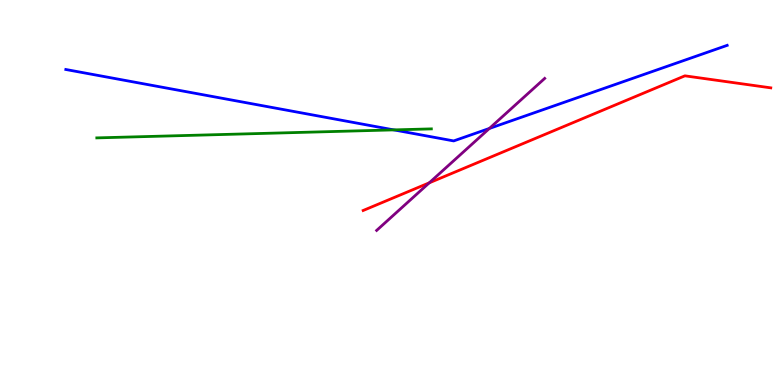[{'lines': ['blue', 'red'], 'intersections': []}, {'lines': ['green', 'red'], 'intersections': []}, {'lines': ['purple', 'red'], 'intersections': [{'x': 5.54, 'y': 5.25}]}, {'lines': ['blue', 'green'], 'intersections': [{'x': 5.08, 'y': 6.63}]}, {'lines': ['blue', 'purple'], 'intersections': [{'x': 6.31, 'y': 6.66}]}, {'lines': ['green', 'purple'], 'intersections': []}]